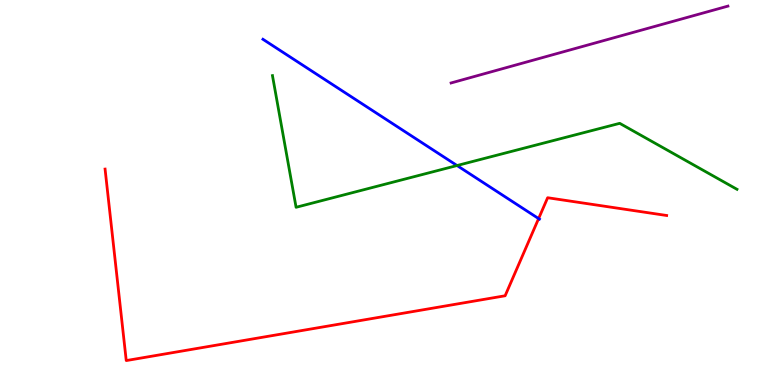[{'lines': ['blue', 'red'], 'intersections': [{'x': 6.95, 'y': 4.32}]}, {'lines': ['green', 'red'], 'intersections': []}, {'lines': ['purple', 'red'], 'intersections': []}, {'lines': ['blue', 'green'], 'intersections': [{'x': 5.9, 'y': 5.7}]}, {'lines': ['blue', 'purple'], 'intersections': []}, {'lines': ['green', 'purple'], 'intersections': []}]